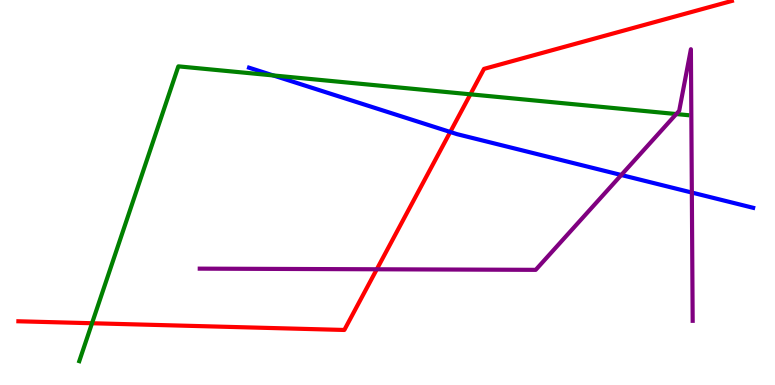[{'lines': ['blue', 'red'], 'intersections': [{'x': 5.81, 'y': 6.57}]}, {'lines': ['green', 'red'], 'intersections': [{'x': 1.19, 'y': 1.6}, {'x': 6.07, 'y': 7.55}]}, {'lines': ['purple', 'red'], 'intersections': [{'x': 4.86, 'y': 3.01}]}, {'lines': ['blue', 'green'], 'intersections': [{'x': 3.53, 'y': 8.04}]}, {'lines': ['blue', 'purple'], 'intersections': [{'x': 8.02, 'y': 5.45}, {'x': 8.93, 'y': 5.0}]}, {'lines': ['green', 'purple'], 'intersections': [{'x': 8.73, 'y': 7.04}]}]